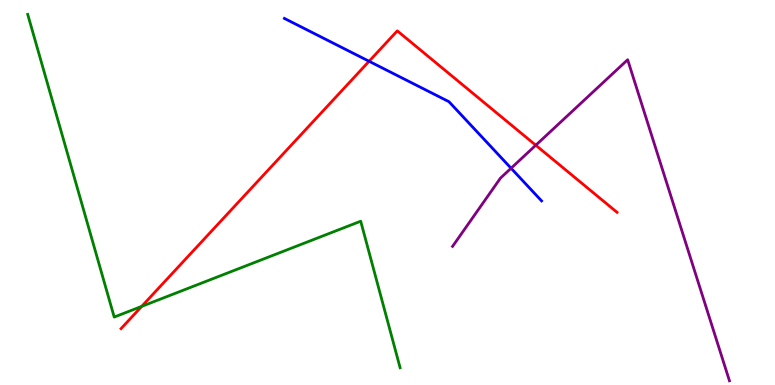[{'lines': ['blue', 'red'], 'intersections': [{'x': 4.76, 'y': 8.41}]}, {'lines': ['green', 'red'], 'intersections': [{'x': 1.83, 'y': 2.04}]}, {'lines': ['purple', 'red'], 'intersections': [{'x': 6.91, 'y': 6.23}]}, {'lines': ['blue', 'green'], 'intersections': []}, {'lines': ['blue', 'purple'], 'intersections': [{'x': 6.59, 'y': 5.63}]}, {'lines': ['green', 'purple'], 'intersections': []}]